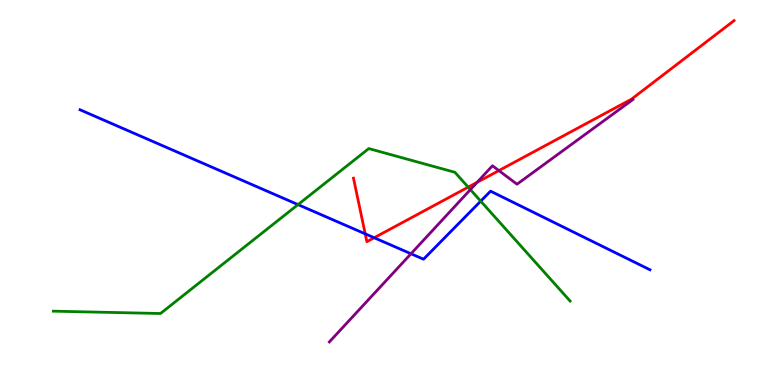[{'lines': ['blue', 'red'], 'intersections': [{'x': 4.71, 'y': 3.93}, {'x': 4.83, 'y': 3.82}]}, {'lines': ['green', 'red'], 'intersections': [{'x': 6.04, 'y': 5.14}]}, {'lines': ['purple', 'red'], 'intersections': [{'x': 6.16, 'y': 5.26}, {'x': 6.44, 'y': 5.57}]}, {'lines': ['blue', 'green'], 'intersections': [{'x': 3.85, 'y': 4.69}, {'x': 6.2, 'y': 4.78}]}, {'lines': ['blue', 'purple'], 'intersections': [{'x': 5.3, 'y': 3.41}]}, {'lines': ['green', 'purple'], 'intersections': [{'x': 6.07, 'y': 5.08}]}]